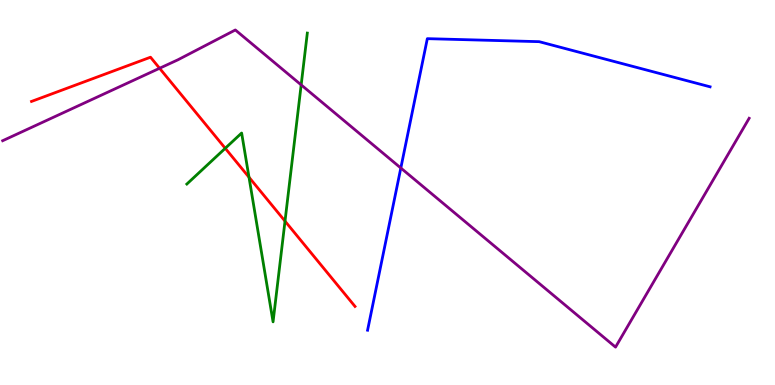[{'lines': ['blue', 'red'], 'intersections': []}, {'lines': ['green', 'red'], 'intersections': [{'x': 2.91, 'y': 6.15}, {'x': 3.21, 'y': 5.4}, {'x': 3.68, 'y': 4.26}]}, {'lines': ['purple', 'red'], 'intersections': [{'x': 2.06, 'y': 8.23}]}, {'lines': ['blue', 'green'], 'intersections': []}, {'lines': ['blue', 'purple'], 'intersections': [{'x': 5.17, 'y': 5.64}]}, {'lines': ['green', 'purple'], 'intersections': [{'x': 3.89, 'y': 7.8}]}]